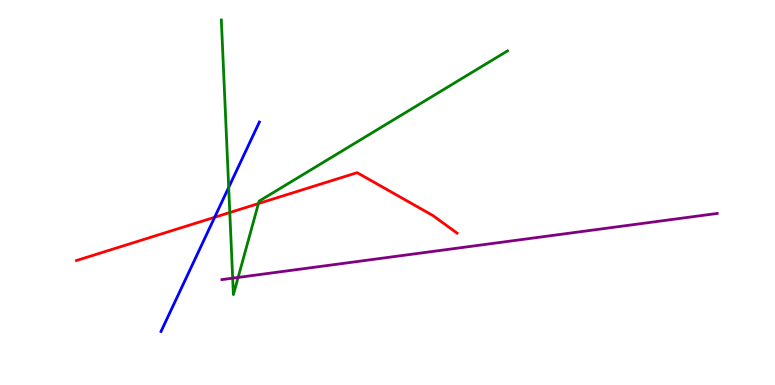[{'lines': ['blue', 'red'], 'intersections': [{'x': 2.77, 'y': 4.36}]}, {'lines': ['green', 'red'], 'intersections': [{'x': 2.97, 'y': 4.48}, {'x': 3.33, 'y': 4.71}]}, {'lines': ['purple', 'red'], 'intersections': []}, {'lines': ['blue', 'green'], 'intersections': [{'x': 2.95, 'y': 5.13}]}, {'lines': ['blue', 'purple'], 'intersections': []}, {'lines': ['green', 'purple'], 'intersections': [{'x': 3.0, 'y': 2.78}, {'x': 3.07, 'y': 2.79}]}]